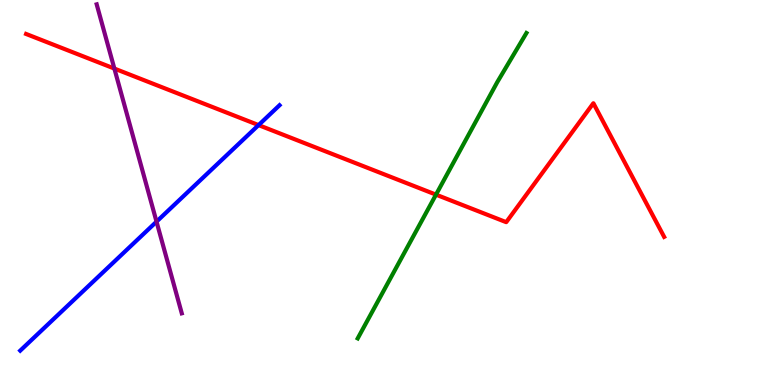[{'lines': ['blue', 'red'], 'intersections': [{'x': 3.34, 'y': 6.75}]}, {'lines': ['green', 'red'], 'intersections': [{'x': 5.63, 'y': 4.94}]}, {'lines': ['purple', 'red'], 'intersections': [{'x': 1.48, 'y': 8.22}]}, {'lines': ['blue', 'green'], 'intersections': []}, {'lines': ['blue', 'purple'], 'intersections': [{'x': 2.02, 'y': 4.24}]}, {'lines': ['green', 'purple'], 'intersections': []}]